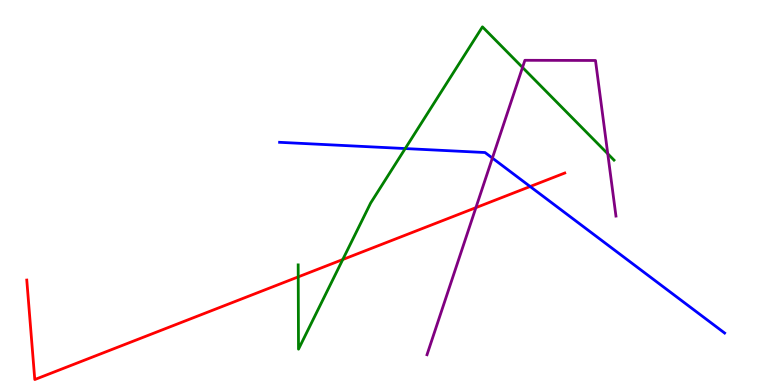[{'lines': ['blue', 'red'], 'intersections': [{'x': 6.84, 'y': 5.16}]}, {'lines': ['green', 'red'], 'intersections': [{'x': 3.85, 'y': 2.81}, {'x': 4.42, 'y': 3.26}]}, {'lines': ['purple', 'red'], 'intersections': [{'x': 6.14, 'y': 4.61}]}, {'lines': ['blue', 'green'], 'intersections': [{'x': 5.23, 'y': 6.14}]}, {'lines': ['blue', 'purple'], 'intersections': [{'x': 6.35, 'y': 5.89}]}, {'lines': ['green', 'purple'], 'intersections': [{'x': 6.74, 'y': 8.25}, {'x': 7.84, 'y': 6.01}]}]